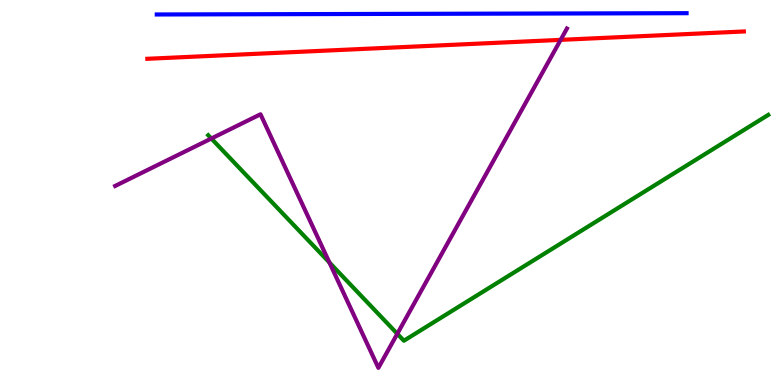[{'lines': ['blue', 'red'], 'intersections': []}, {'lines': ['green', 'red'], 'intersections': []}, {'lines': ['purple', 'red'], 'intersections': [{'x': 7.23, 'y': 8.96}]}, {'lines': ['blue', 'green'], 'intersections': []}, {'lines': ['blue', 'purple'], 'intersections': []}, {'lines': ['green', 'purple'], 'intersections': [{'x': 2.73, 'y': 6.4}, {'x': 4.25, 'y': 3.18}, {'x': 5.13, 'y': 1.33}]}]